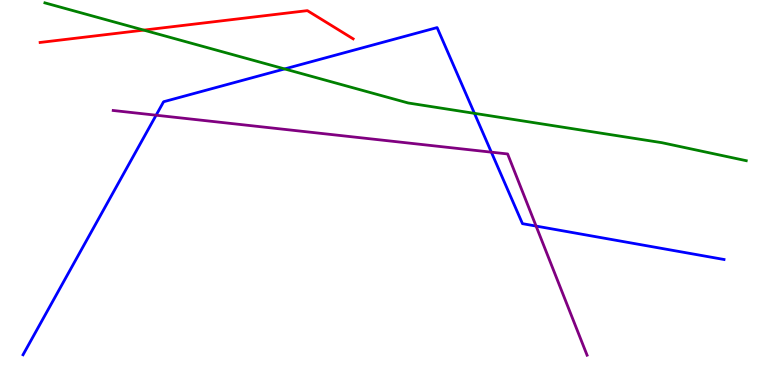[{'lines': ['blue', 'red'], 'intersections': []}, {'lines': ['green', 'red'], 'intersections': [{'x': 1.86, 'y': 9.22}]}, {'lines': ['purple', 'red'], 'intersections': []}, {'lines': ['blue', 'green'], 'intersections': [{'x': 3.67, 'y': 8.21}, {'x': 6.12, 'y': 7.06}]}, {'lines': ['blue', 'purple'], 'intersections': [{'x': 2.01, 'y': 7.01}, {'x': 6.34, 'y': 6.05}, {'x': 6.92, 'y': 4.13}]}, {'lines': ['green', 'purple'], 'intersections': []}]